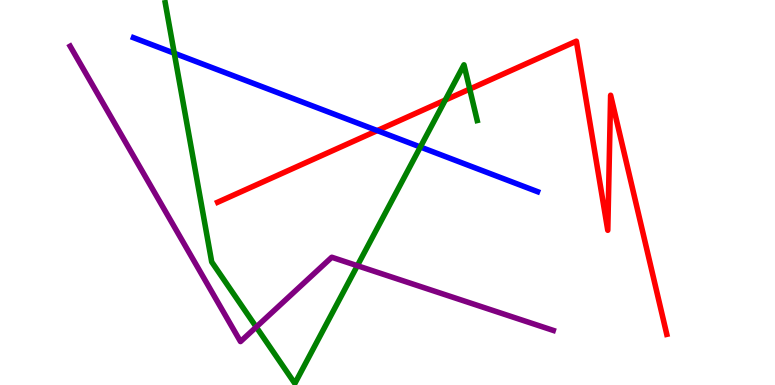[{'lines': ['blue', 'red'], 'intersections': [{'x': 4.87, 'y': 6.61}]}, {'lines': ['green', 'red'], 'intersections': [{'x': 5.75, 'y': 7.4}, {'x': 6.06, 'y': 7.69}]}, {'lines': ['purple', 'red'], 'intersections': []}, {'lines': ['blue', 'green'], 'intersections': [{'x': 2.25, 'y': 8.62}, {'x': 5.42, 'y': 6.18}]}, {'lines': ['blue', 'purple'], 'intersections': []}, {'lines': ['green', 'purple'], 'intersections': [{'x': 3.31, 'y': 1.51}, {'x': 4.61, 'y': 3.1}]}]